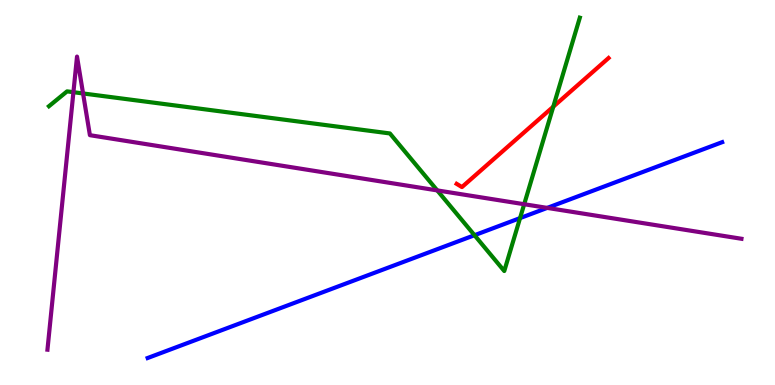[{'lines': ['blue', 'red'], 'intersections': []}, {'lines': ['green', 'red'], 'intersections': [{'x': 7.14, 'y': 7.23}]}, {'lines': ['purple', 'red'], 'intersections': []}, {'lines': ['blue', 'green'], 'intersections': [{'x': 6.12, 'y': 3.89}, {'x': 6.71, 'y': 4.33}]}, {'lines': ['blue', 'purple'], 'intersections': [{'x': 7.06, 'y': 4.6}]}, {'lines': ['green', 'purple'], 'intersections': [{'x': 0.947, 'y': 7.61}, {'x': 1.07, 'y': 7.57}, {'x': 5.64, 'y': 5.05}, {'x': 6.76, 'y': 4.7}]}]